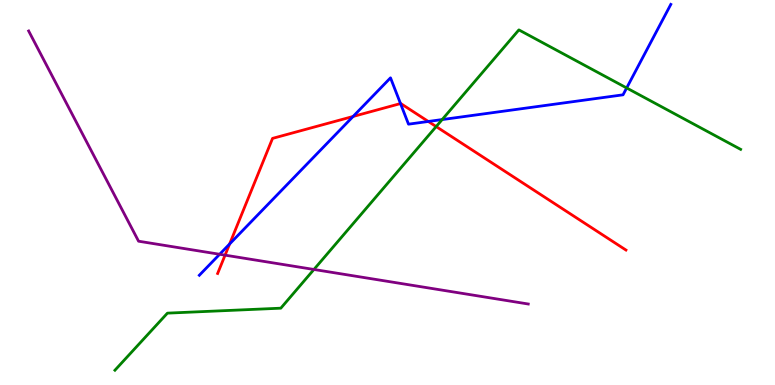[{'lines': ['blue', 'red'], 'intersections': [{'x': 2.96, 'y': 3.66}, {'x': 4.56, 'y': 6.97}, {'x': 5.17, 'y': 7.31}, {'x': 5.53, 'y': 6.85}]}, {'lines': ['green', 'red'], 'intersections': [{'x': 5.63, 'y': 6.71}]}, {'lines': ['purple', 'red'], 'intersections': [{'x': 2.9, 'y': 3.37}]}, {'lines': ['blue', 'green'], 'intersections': [{'x': 5.71, 'y': 6.89}, {'x': 8.09, 'y': 7.72}]}, {'lines': ['blue', 'purple'], 'intersections': [{'x': 2.83, 'y': 3.4}]}, {'lines': ['green', 'purple'], 'intersections': [{'x': 4.05, 'y': 3.0}]}]